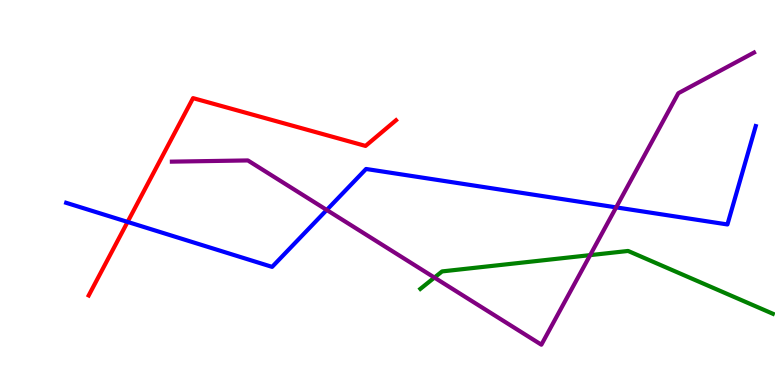[{'lines': ['blue', 'red'], 'intersections': [{'x': 1.65, 'y': 4.24}]}, {'lines': ['green', 'red'], 'intersections': []}, {'lines': ['purple', 'red'], 'intersections': []}, {'lines': ['blue', 'green'], 'intersections': []}, {'lines': ['blue', 'purple'], 'intersections': [{'x': 4.22, 'y': 4.55}, {'x': 7.95, 'y': 4.61}]}, {'lines': ['green', 'purple'], 'intersections': [{'x': 5.61, 'y': 2.79}, {'x': 7.61, 'y': 3.37}]}]